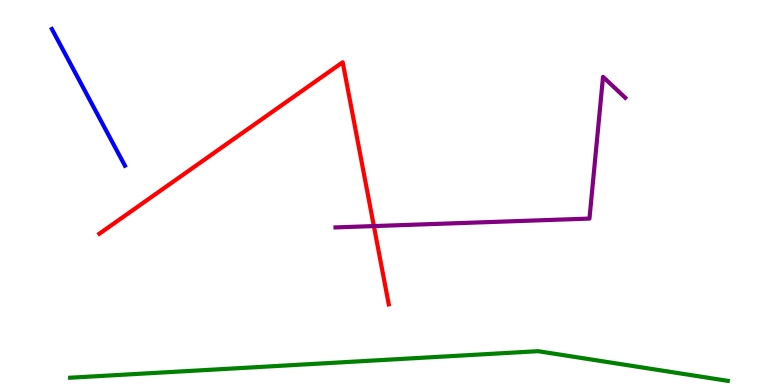[{'lines': ['blue', 'red'], 'intersections': []}, {'lines': ['green', 'red'], 'intersections': []}, {'lines': ['purple', 'red'], 'intersections': [{'x': 4.82, 'y': 4.13}]}, {'lines': ['blue', 'green'], 'intersections': []}, {'lines': ['blue', 'purple'], 'intersections': []}, {'lines': ['green', 'purple'], 'intersections': []}]